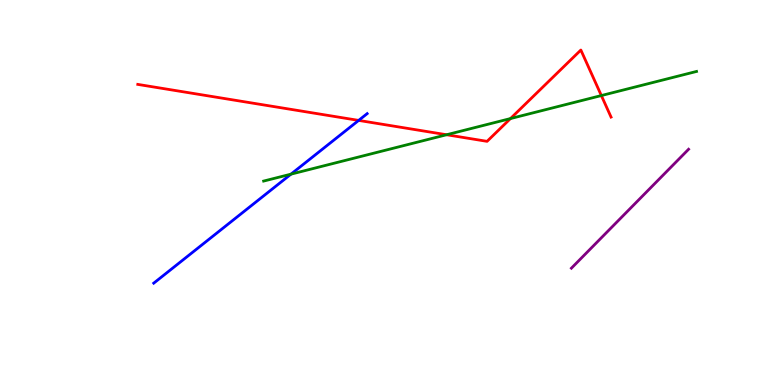[{'lines': ['blue', 'red'], 'intersections': [{'x': 4.63, 'y': 6.87}]}, {'lines': ['green', 'red'], 'intersections': [{'x': 5.76, 'y': 6.5}, {'x': 6.59, 'y': 6.92}, {'x': 7.76, 'y': 7.52}]}, {'lines': ['purple', 'red'], 'intersections': []}, {'lines': ['blue', 'green'], 'intersections': [{'x': 3.75, 'y': 5.48}]}, {'lines': ['blue', 'purple'], 'intersections': []}, {'lines': ['green', 'purple'], 'intersections': []}]